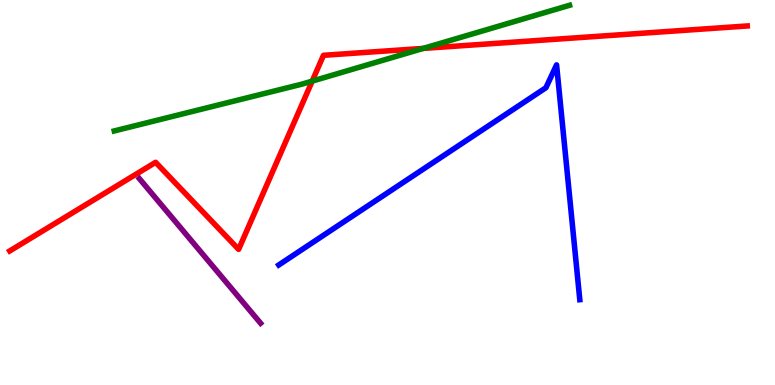[{'lines': ['blue', 'red'], 'intersections': []}, {'lines': ['green', 'red'], 'intersections': [{'x': 4.03, 'y': 7.89}, {'x': 5.46, 'y': 8.74}]}, {'lines': ['purple', 'red'], 'intersections': []}, {'lines': ['blue', 'green'], 'intersections': []}, {'lines': ['blue', 'purple'], 'intersections': []}, {'lines': ['green', 'purple'], 'intersections': []}]